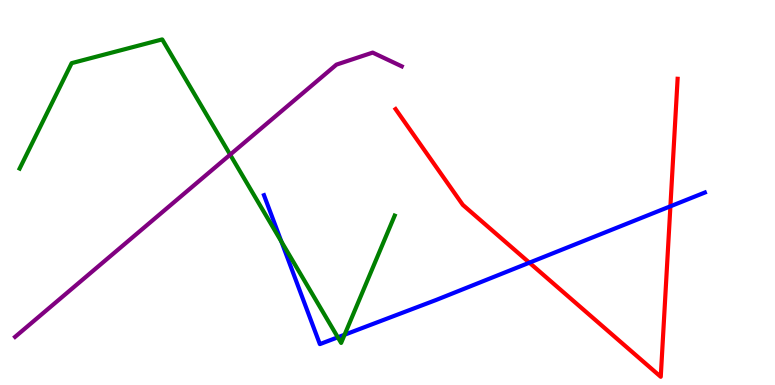[{'lines': ['blue', 'red'], 'intersections': [{'x': 6.83, 'y': 3.18}, {'x': 8.65, 'y': 4.64}]}, {'lines': ['green', 'red'], 'intersections': []}, {'lines': ['purple', 'red'], 'intersections': []}, {'lines': ['blue', 'green'], 'intersections': [{'x': 3.63, 'y': 3.73}, {'x': 4.36, 'y': 1.24}, {'x': 4.45, 'y': 1.31}]}, {'lines': ['blue', 'purple'], 'intersections': []}, {'lines': ['green', 'purple'], 'intersections': [{'x': 2.97, 'y': 5.98}]}]